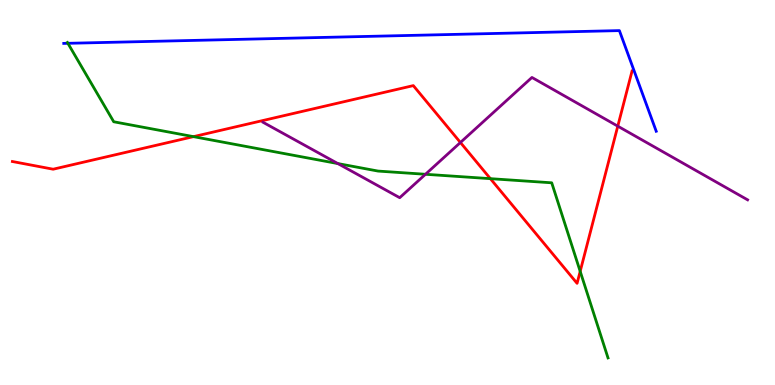[{'lines': ['blue', 'red'], 'intersections': []}, {'lines': ['green', 'red'], 'intersections': [{'x': 2.5, 'y': 6.45}, {'x': 6.33, 'y': 5.36}, {'x': 7.49, 'y': 2.95}]}, {'lines': ['purple', 'red'], 'intersections': [{'x': 5.94, 'y': 6.3}, {'x': 7.97, 'y': 6.72}]}, {'lines': ['blue', 'green'], 'intersections': [{'x': 0.876, 'y': 8.88}]}, {'lines': ['blue', 'purple'], 'intersections': []}, {'lines': ['green', 'purple'], 'intersections': [{'x': 4.36, 'y': 5.75}, {'x': 5.49, 'y': 5.47}]}]